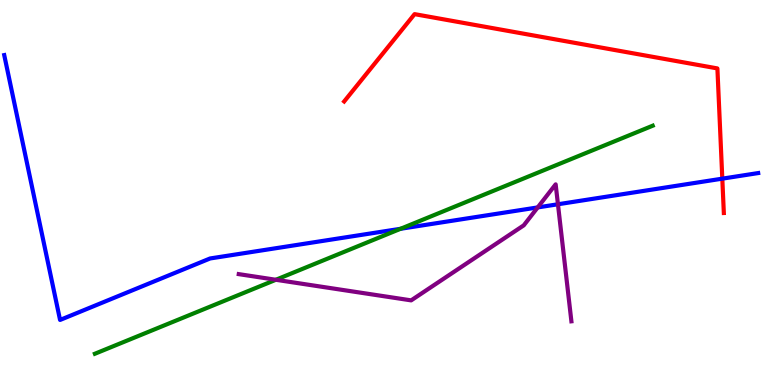[{'lines': ['blue', 'red'], 'intersections': [{'x': 9.32, 'y': 5.36}]}, {'lines': ['green', 'red'], 'intersections': []}, {'lines': ['purple', 'red'], 'intersections': []}, {'lines': ['blue', 'green'], 'intersections': [{'x': 5.17, 'y': 4.06}]}, {'lines': ['blue', 'purple'], 'intersections': [{'x': 6.94, 'y': 4.61}, {'x': 7.2, 'y': 4.69}]}, {'lines': ['green', 'purple'], 'intersections': [{'x': 3.56, 'y': 2.73}]}]